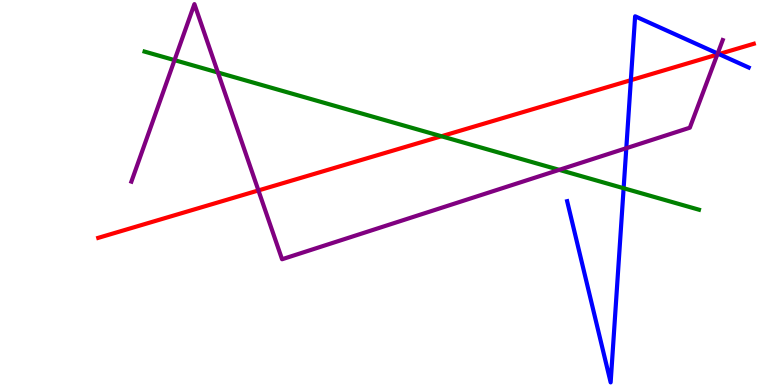[{'lines': ['blue', 'red'], 'intersections': [{'x': 8.14, 'y': 7.92}, {'x': 9.28, 'y': 8.6}]}, {'lines': ['green', 'red'], 'intersections': [{'x': 5.7, 'y': 6.46}]}, {'lines': ['purple', 'red'], 'intersections': [{'x': 3.33, 'y': 5.05}, {'x': 9.26, 'y': 8.58}]}, {'lines': ['blue', 'green'], 'intersections': [{'x': 8.05, 'y': 5.11}]}, {'lines': ['blue', 'purple'], 'intersections': [{'x': 8.08, 'y': 6.15}, {'x': 9.26, 'y': 8.61}]}, {'lines': ['green', 'purple'], 'intersections': [{'x': 2.25, 'y': 8.44}, {'x': 2.81, 'y': 8.12}, {'x': 7.22, 'y': 5.59}]}]